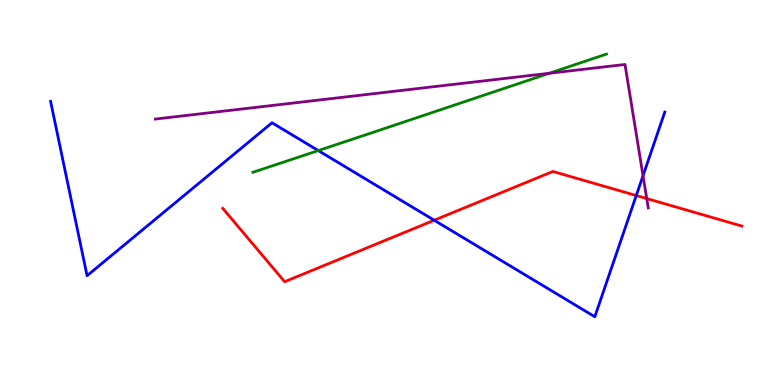[{'lines': ['blue', 'red'], 'intersections': [{'x': 5.6, 'y': 4.28}, {'x': 8.21, 'y': 4.92}]}, {'lines': ['green', 'red'], 'intersections': []}, {'lines': ['purple', 'red'], 'intersections': [{'x': 8.34, 'y': 4.84}]}, {'lines': ['blue', 'green'], 'intersections': [{'x': 4.11, 'y': 6.09}]}, {'lines': ['blue', 'purple'], 'intersections': [{'x': 8.3, 'y': 5.44}]}, {'lines': ['green', 'purple'], 'intersections': [{'x': 7.09, 'y': 8.1}]}]